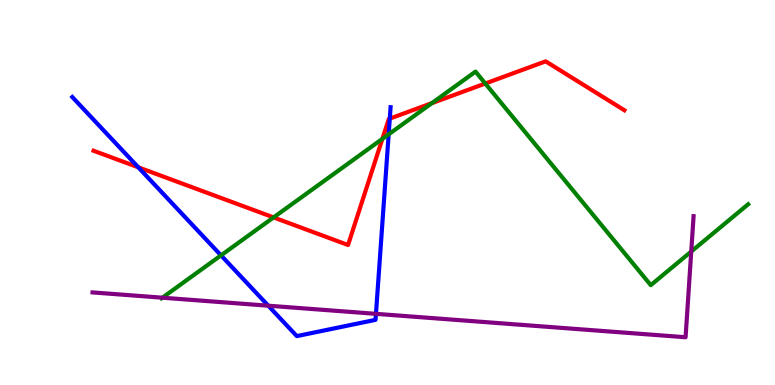[{'lines': ['blue', 'red'], 'intersections': [{'x': 1.78, 'y': 5.65}, {'x': 5.03, 'y': 6.92}]}, {'lines': ['green', 'red'], 'intersections': [{'x': 3.53, 'y': 4.35}, {'x': 4.93, 'y': 6.39}, {'x': 5.57, 'y': 7.32}, {'x': 6.26, 'y': 7.83}]}, {'lines': ['purple', 'red'], 'intersections': []}, {'lines': ['blue', 'green'], 'intersections': [{'x': 2.85, 'y': 3.37}, {'x': 5.02, 'y': 6.51}]}, {'lines': ['blue', 'purple'], 'intersections': [{'x': 3.46, 'y': 2.06}, {'x': 4.85, 'y': 1.85}]}, {'lines': ['green', 'purple'], 'intersections': [{'x': 2.1, 'y': 2.27}, {'x': 8.92, 'y': 3.47}]}]